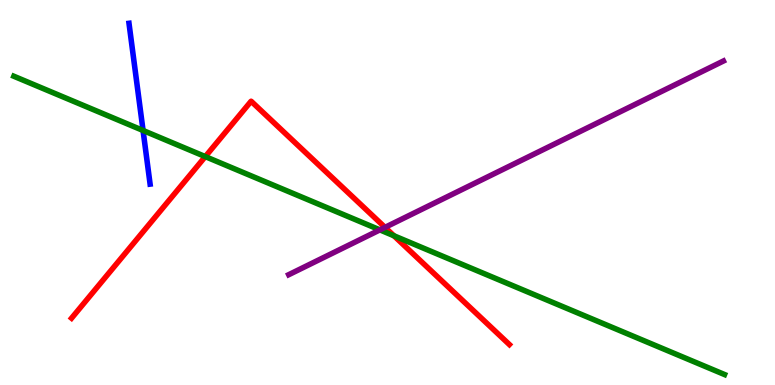[{'lines': ['blue', 'red'], 'intersections': []}, {'lines': ['green', 'red'], 'intersections': [{'x': 2.65, 'y': 5.93}, {'x': 5.08, 'y': 3.88}]}, {'lines': ['purple', 'red'], 'intersections': [{'x': 4.97, 'y': 4.09}]}, {'lines': ['blue', 'green'], 'intersections': [{'x': 1.85, 'y': 6.61}]}, {'lines': ['blue', 'purple'], 'intersections': []}, {'lines': ['green', 'purple'], 'intersections': [{'x': 4.9, 'y': 4.03}]}]